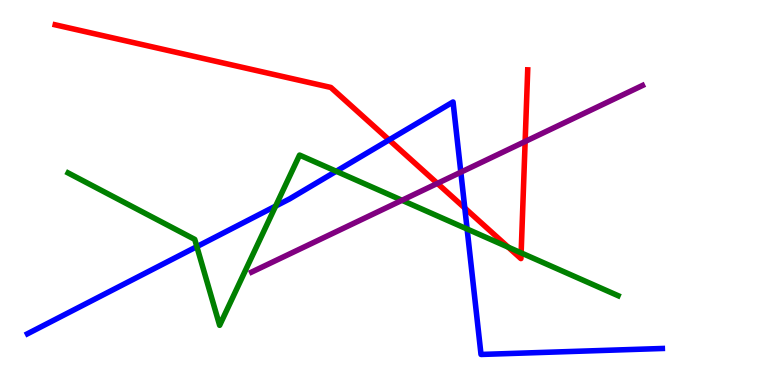[{'lines': ['blue', 'red'], 'intersections': [{'x': 5.02, 'y': 6.37}, {'x': 6.0, 'y': 4.6}]}, {'lines': ['green', 'red'], 'intersections': [{'x': 6.56, 'y': 3.58}, {'x': 6.72, 'y': 3.43}]}, {'lines': ['purple', 'red'], 'intersections': [{'x': 5.64, 'y': 5.24}, {'x': 6.78, 'y': 6.32}]}, {'lines': ['blue', 'green'], 'intersections': [{'x': 2.54, 'y': 3.59}, {'x': 3.56, 'y': 4.65}, {'x': 4.34, 'y': 5.55}, {'x': 6.03, 'y': 4.05}]}, {'lines': ['blue', 'purple'], 'intersections': [{'x': 5.95, 'y': 5.53}]}, {'lines': ['green', 'purple'], 'intersections': [{'x': 5.19, 'y': 4.8}]}]